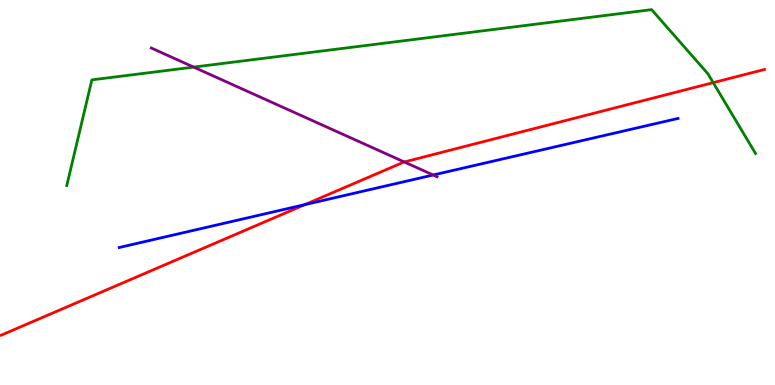[{'lines': ['blue', 'red'], 'intersections': [{'x': 3.93, 'y': 4.68}]}, {'lines': ['green', 'red'], 'intersections': [{'x': 9.2, 'y': 7.85}]}, {'lines': ['purple', 'red'], 'intersections': [{'x': 5.22, 'y': 5.79}]}, {'lines': ['blue', 'green'], 'intersections': []}, {'lines': ['blue', 'purple'], 'intersections': [{'x': 5.59, 'y': 5.45}]}, {'lines': ['green', 'purple'], 'intersections': [{'x': 2.5, 'y': 8.26}]}]